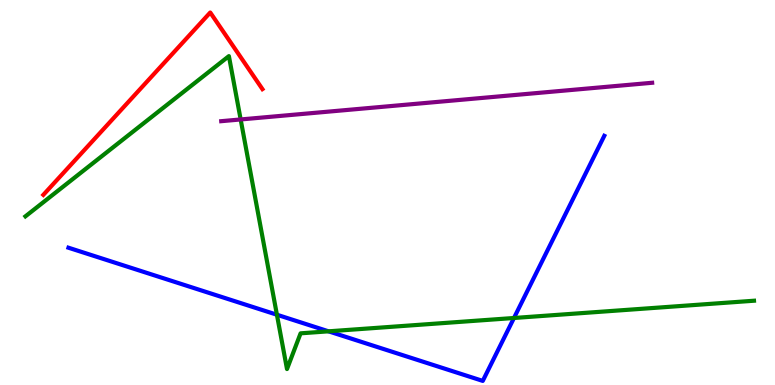[{'lines': ['blue', 'red'], 'intersections': []}, {'lines': ['green', 'red'], 'intersections': []}, {'lines': ['purple', 'red'], 'intersections': []}, {'lines': ['blue', 'green'], 'intersections': [{'x': 3.57, 'y': 1.83}, {'x': 4.24, 'y': 1.39}, {'x': 6.63, 'y': 1.74}]}, {'lines': ['blue', 'purple'], 'intersections': []}, {'lines': ['green', 'purple'], 'intersections': [{'x': 3.11, 'y': 6.9}]}]